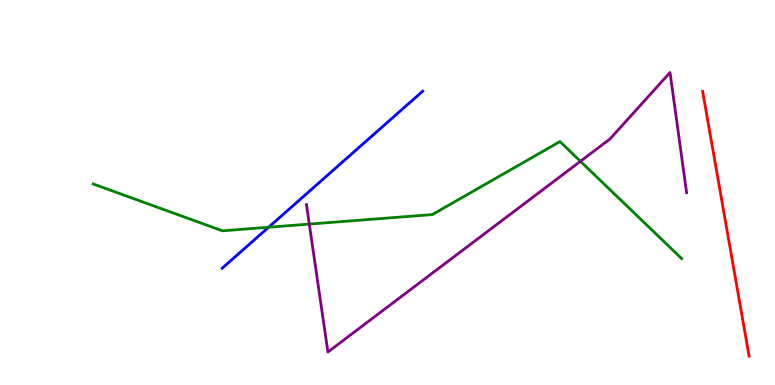[{'lines': ['blue', 'red'], 'intersections': []}, {'lines': ['green', 'red'], 'intersections': []}, {'lines': ['purple', 'red'], 'intersections': []}, {'lines': ['blue', 'green'], 'intersections': [{'x': 3.47, 'y': 4.1}]}, {'lines': ['blue', 'purple'], 'intersections': []}, {'lines': ['green', 'purple'], 'intersections': [{'x': 3.99, 'y': 4.18}, {'x': 7.49, 'y': 5.81}]}]